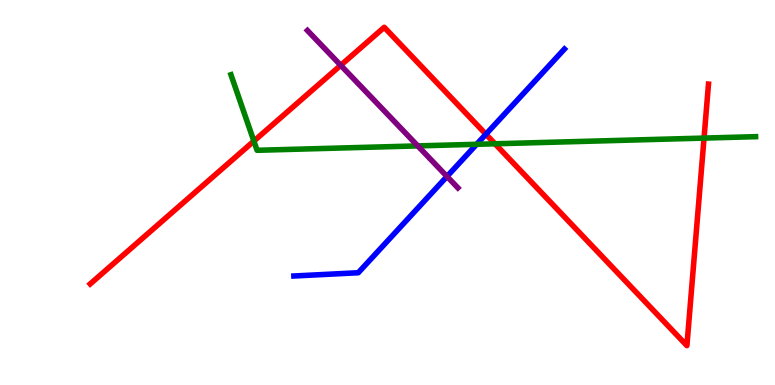[{'lines': ['blue', 'red'], 'intersections': [{'x': 6.27, 'y': 6.51}]}, {'lines': ['green', 'red'], 'intersections': [{'x': 3.28, 'y': 6.34}, {'x': 6.39, 'y': 6.27}, {'x': 9.08, 'y': 6.41}]}, {'lines': ['purple', 'red'], 'intersections': [{'x': 4.4, 'y': 8.3}]}, {'lines': ['blue', 'green'], 'intersections': [{'x': 6.15, 'y': 6.25}]}, {'lines': ['blue', 'purple'], 'intersections': [{'x': 5.77, 'y': 5.42}]}, {'lines': ['green', 'purple'], 'intersections': [{'x': 5.39, 'y': 6.21}]}]